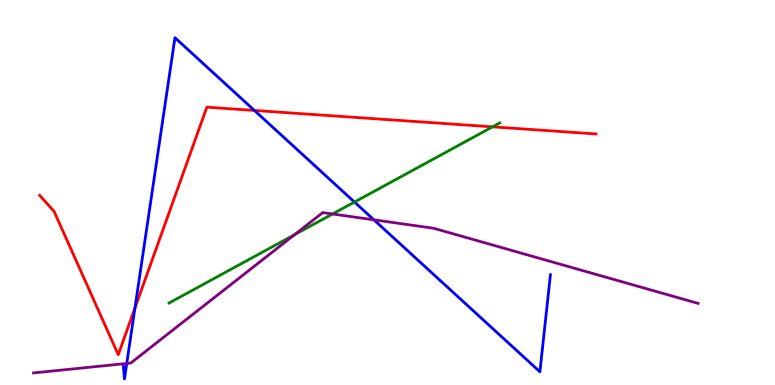[{'lines': ['blue', 'red'], 'intersections': [{'x': 1.74, 'y': 2.0}, {'x': 3.28, 'y': 7.13}]}, {'lines': ['green', 'red'], 'intersections': [{'x': 6.36, 'y': 6.71}]}, {'lines': ['purple', 'red'], 'intersections': []}, {'lines': ['blue', 'green'], 'intersections': [{'x': 4.57, 'y': 4.75}]}, {'lines': ['blue', 'purple'], 'intersections': [{'x': 1.64, 'y': 0.56}, {'x': 4.82, 'y': 4.29}]}, {'lines': ['green', 'purple'], 'intersections': [{'x': 3.8, 'y': 3.91}, {'x': 4.29, 'y': 4.44}]}]